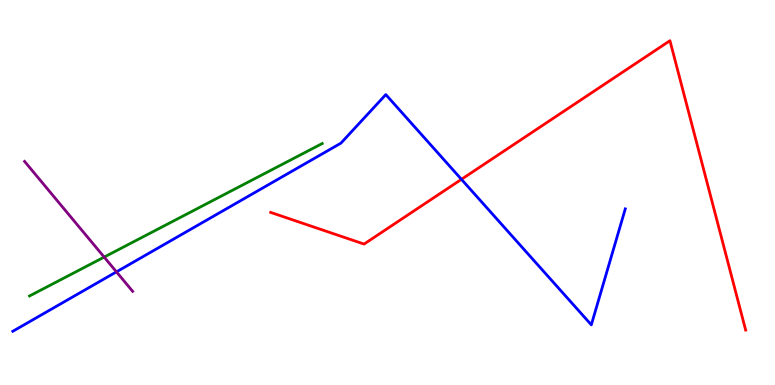[{'lines': ['blue', 'red'], 'intersections': [{'x': 5.95, 'y': 5.34}]}, {'lines': ['green', 'red'], 'intersections': []}, {'lines': ['purple', 'red'], 'intersections': []}, {'lines': ['blue', 'green'], 'intersections': []}, {'lines': ['blue', 'purple'], 'intersections': [{'x': 1.5, 'y': 2.94}]}, {'lines': ['green', 'purple'], 'intersections': [{'x': 1.34, 'y': 3.32}]}]